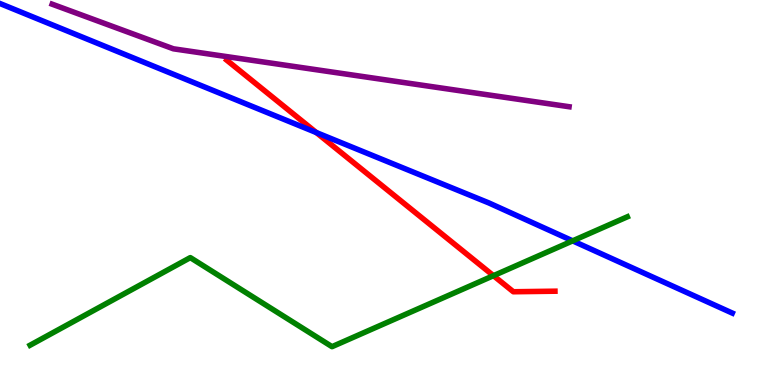[{'lines': ['blue', 'red'], 'intersections': [{'x': 4.08, 'y': 6.56}]}, {'lines': ['green', 'red'], 'intersections': [{'x': 6.37, 'y': 2.84}]}, {'lines': ['purple', 'red'], 'intersections': []}, {'lines': ['blue', 'green'], 'intersections': [{'x': 7.39, 'y': 3.74}]}, {'lines': ['blue', 'purple'], 'intersections': []}, {'lines': ['green', 'purple'], 'intersections': []}]